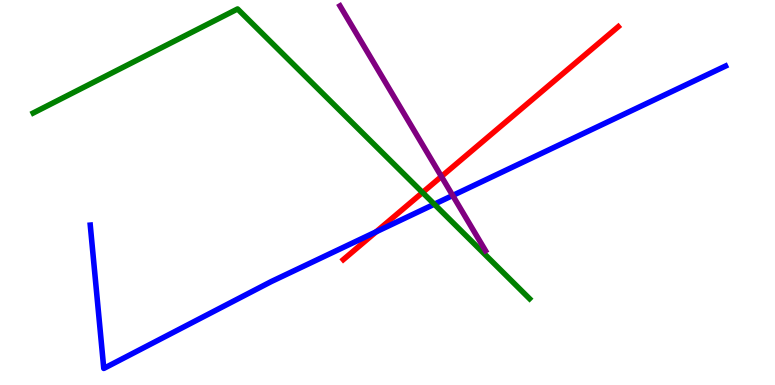[{'lines': ['blue', 'red'], 'intersections': [{'x': 4.85, 'y': 3.98}]}, {'lines': ['green', 'red'], 'intersections': [{'x': 5.45, 'y': 5.0}]}, {'lines': ['purple', 'red'], 'intersections': [{'x': 5.7, 'y': 5.42}]}, {'lines': ['blue', 'green'], 'intersections': [{'x': 5.6, 'y': 4.7}]}, {'lines': ['blue', 'purple'], 'intersections': [{'x': 5.84, 'y': 4.92}]}, {'lines': ['green', 'purple'], 'intersections': []}]